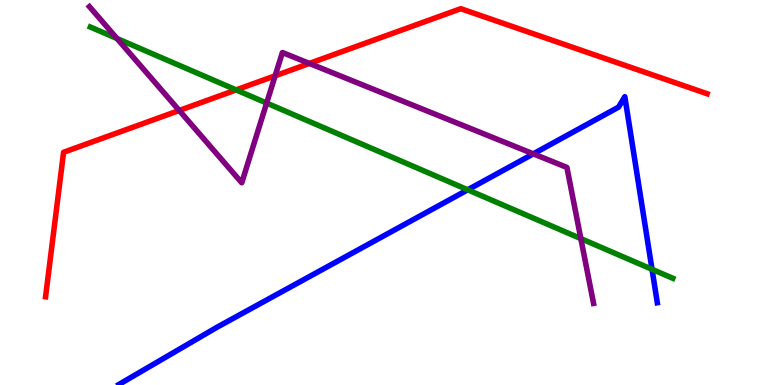[{'lines': ['blue', 'red'], 'intersections': []}, {'lines': ['green', 'red'], 'intersections': [{'x': 3.05, 'y': 7.66}]}, {'lines': ['purple', 'red'], 'intersections': [{'x': 2.31, 'y': 7.13}, {'x': 3.55, 'y': 8.03}, {'x': 3.99, 'y': 8.35}]}, {'lines': ['blue', 'green'], 'intersections': [{'x': 6.04, 'y': 5.07}, {'x': 8.41, 'y': 3.0}]}, {'lines': ['blue', 'purple'], 'intersections': [{'x': 6.88, 'y': 6.0}]}, {'lines': ['green', 'purple'], 'intersections': [{'x': 1.51, 'y': 9.0}, {'x': 3.44, 'y': 7.32}, {'x': 7.49, 'y': 3.8}]}]